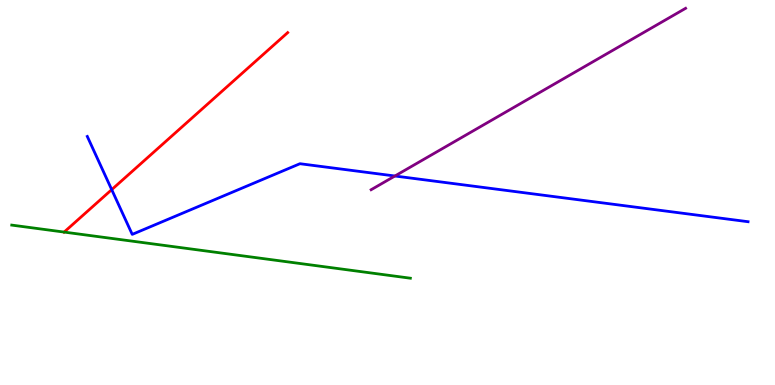[{'lines': ['blue', 'red'], 'intersections': [{'x': 1.44, 'y': 5.07}]}, {'lines': ['green', 'red'], 'intersections': [{'x': 0.828, 'y': 3.97}]}, {'lines': ['purple', 'red'], 'intersections': []}, {'lines': ['blue', 'green'], 'intersections': []}, {'lines': ['blue', 'purple'], 'intersections': [{'x': 5.1, 'y': 5.43}]}, {'lines': ['green', 'purple'], 'intersections': []}]